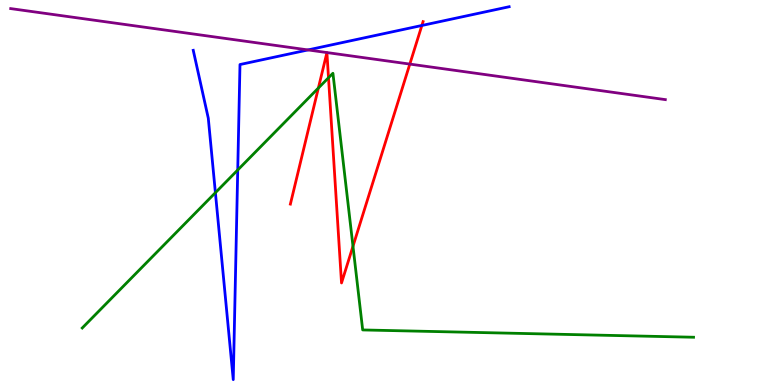[{'lines': ['blue', 'red'], 'intersections': [{'x': 5.44, 'y': 9.34}]}, {'lines': ['green', 'red'], 'intersections': [{'x': 4.11, 'y': 7.71}, {'x': 4.24, 'y': 7.98}, {'x': 4.55, 'y': 3.6}]}, {'lines': ['purple', 'red'], 'intersections': [{'x': 5.29, 'y': 8.34}]}, {'lines': ['blue', 'green'], 'intersections': [{'x': 2.78, 'y': 5.0}, {'x': 3.07, 'y': 5.58}]}, {'lines': ['blue', 'purple'], 'intersections': [{'x': 3.97, 'y': 8.7}]}, {'lines': ['green', 'purple'], 'intersections': []}]